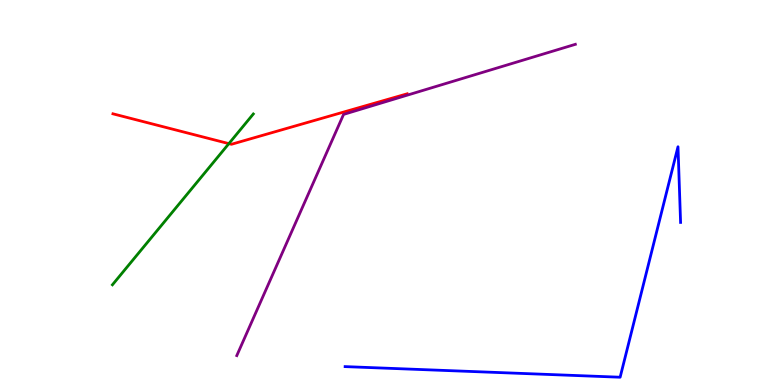[{'lines': ['blue', 'red'], 'intersections': []}, {'lines': ['green', 'red'], 'intersections': [{'x': 2.95, 'y': 6.27}]}, {'lines': ['purple', 'red'], 'intersections': []}, {'lines': ['blue', 'green'], 'intersections': []}, {'lines': ['blue', 'purple'], 'intersections': []}, {'lines': ['green', 'purple'], 'intersections': []}]